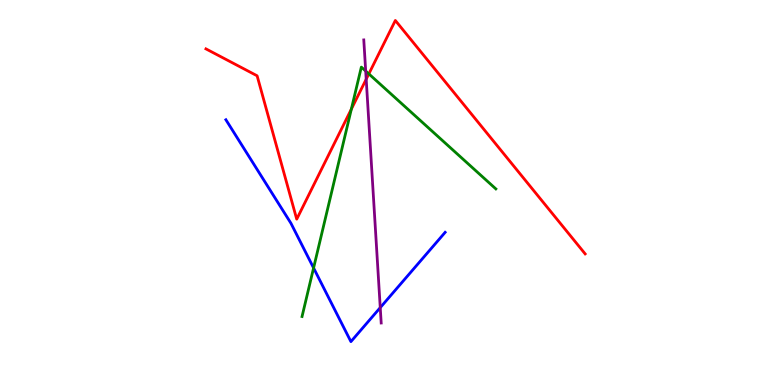[{'lines': ['blue', 'red'], 'intersections': []}, {'lines': ['green', 'red'], 'intersections': [{'x': 4.53, 'y': 7.17}, {'x': 4.76, 'y': 8.08}]}, {'lines': ['purple', 'red'], 'intersections': [{'x': 4.73, 'y': 7.94}]}, {'lines': ['blue', 'green'], 'intersections': [{'x': 4.05, 'y': 3.04}]}, {'lines': ['blue', 'purple'], 'intersections': [{'x': 4.91, 'y': 2.01}]}, {'lines': ['green', 'purple'], 'intersections': [{'x': 4.72, 'y': 8.15}]}]